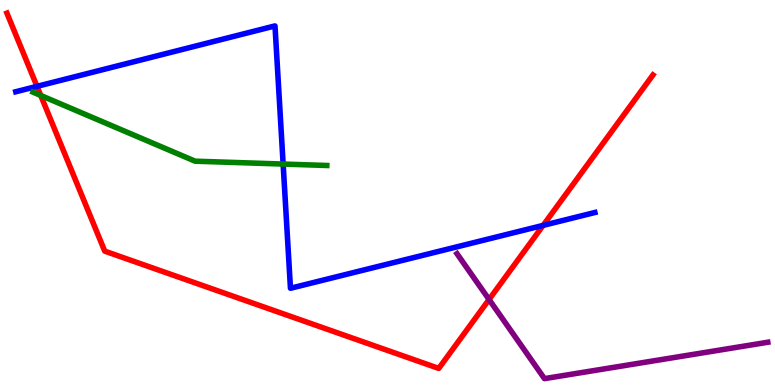[{'lines': ['blue', 'red'], 'intersections': [{'x': 0.478, 'y': 7.76}, {'x': 7.01, 'y': 4.15}]}, {'lines': ['green', 'red'], 'intersections': [{'x': 0.526, 'y': 7.52}]}, {'lines': ['purple', 'red'], 'intersections': [{'x': 6.31, 'y': 2.22}]}, {'lines': ['blue', 'green'], 'intersections': [{'x': 3.65, 'y': 5.74}]}, {'lines': ['blue', 'purple'], 'intersections': []}, {'lines': ['green', 'purple'], 'intersections': []}]